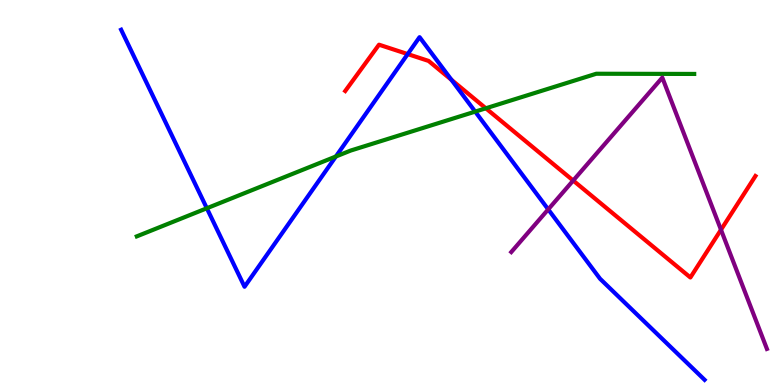[{'lines': ['blue', 'red'], 'intersections': [{'x': 5.26, 'y': 8.6}, {'x': 5.83, 'y': 7.93}]}, {'lines': ['green', 'red'], 'intersections': [{'x': 6.27, 'y': 7.19}]}, {'lines': ['purple', 'red'], 'intersections': [{'x': 7.4, 'y': 5.31}, {'x': 9.3, 'y': 4.03}]}, {'lines': ['blue', 'green'], 'intersections': [{'x': 2.67, 'y': 4.59}, {'x': 4.33, 'y': 5.94}, {'x': 6.13, 'y': 7.1}]}, {'lines': ['blue', 'purple'], 'intersections': [{'x': 7.07, 'y': 4.56}]}, {'lines': ['green', 'purple'], 'intersections': []}]